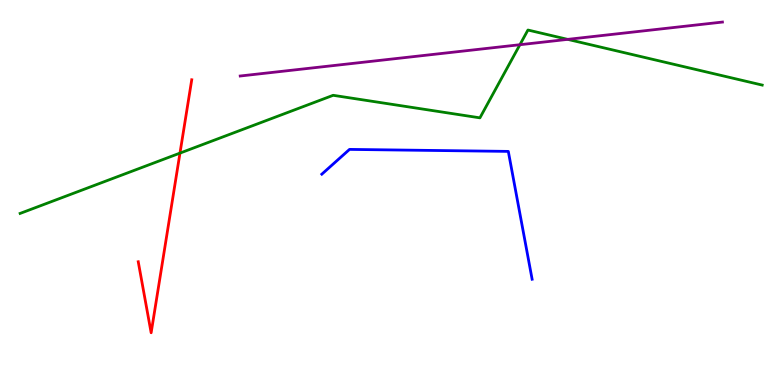[{'lines': ['blue', 'red'], 'intersections': []}, {'lines': ['green', 'red'], 'intersections': [{'x': 2.32, 'y': 6.02}]}, {'lines': ['purple', 'red'], 'intersections': []}, {'lines': ['blue', 'green'], 'intersections': []}, {'lines': ['blue', 'purple'], 'intersections': []}, {'lines': ['green', 'purple'], 'intersections': [{'x': 6.71, 'y': 8.84}, {'x': 7.33, 'y': 8.98}]}]